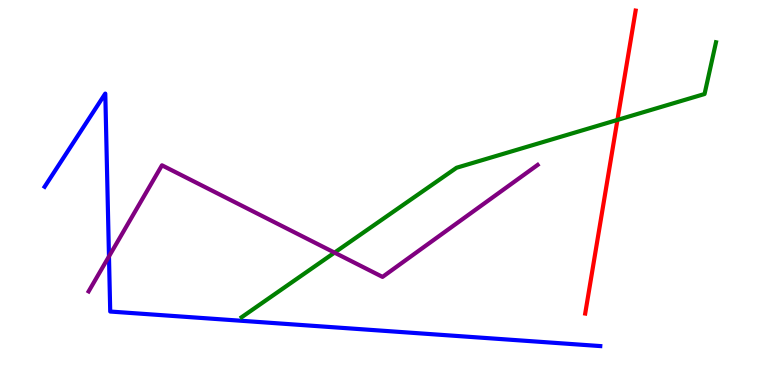[{'lines': ['blue', 'red'], 'intersections': []}, {'lines': ['green', 'red'], 'intersections': [{'x': 7.97, 'y': 6.89}]}, {'lines': ['purple', 'red'], 'intersections': []}, {'lines': ['blue', 'green'], 'intersections': []}, {'lines': ['blue', 'purple'], 'intersections': [{'x': 1.41, 'y': 3.34}]}, {'lines': ['green', 'purple'], 'intersections': [{'x': 4.32, 'y': 3.44}]}]